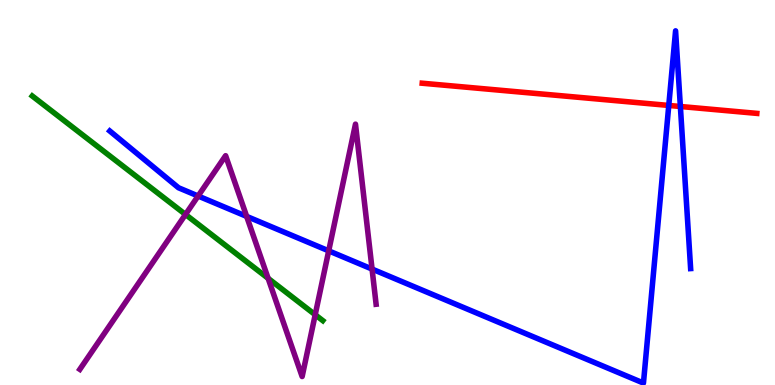[{'lines': ['blue', 'red'], 'intersections': [{'x': 8.63, 'y': 7.26}, {'x': 8.78, 'y': 7.23}]}, {'lines': ['green', 'red'], 'intersections': []}, {'lines': ['purple', 'red'], 'intersections': []}, {'lines': ['blue', 'green'], 'intersections': []}, {'lines': ['blue', 'purple'], 'intersections': [{'x': 2.56, 'y': 4.91}, {'x': 3.18, 'y': 4.38}, {'x': 4.24, 'y': 3.48}, {'x': 4.8, 'y': 3.01}]}, {'lines': ['green', 'purple'], 'intersections': [{'x': 2.39, 'y': 4.43}, {'x': 3.46, 'y': 2.77}, {'x': 4.07, 'y': 1.82}]}]